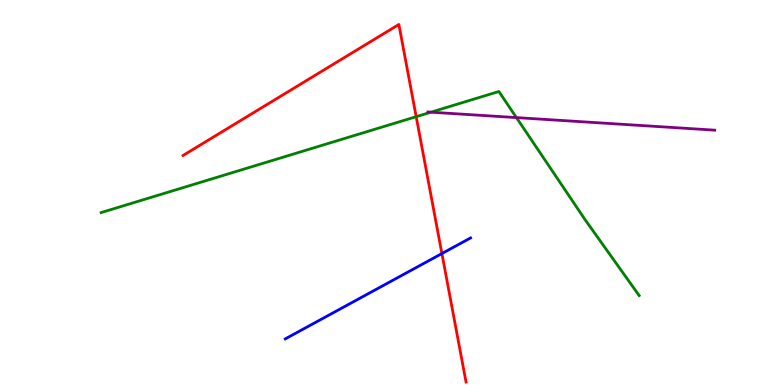[{'lines': ['blue', 'red'], 'intersections': [{'x': 5.7, 'y': 3.41}]}, {'lines': ['green', 'red'], 'intersections': [{'x': 5.37, 'y': 6.97}]}, {'lines': ['purple', 'red'], 'intersections': []}, {'lines': ['blue', 'green'], 'intersections': []}, {'lines': ['blue', 'purple'], 'intersections': []}, {'lines': ['green', 'purple'], 'intersections': [{'x': 5.56, 'y': 7.09}, {'x': 6.66, 'y': 6.95}]}]